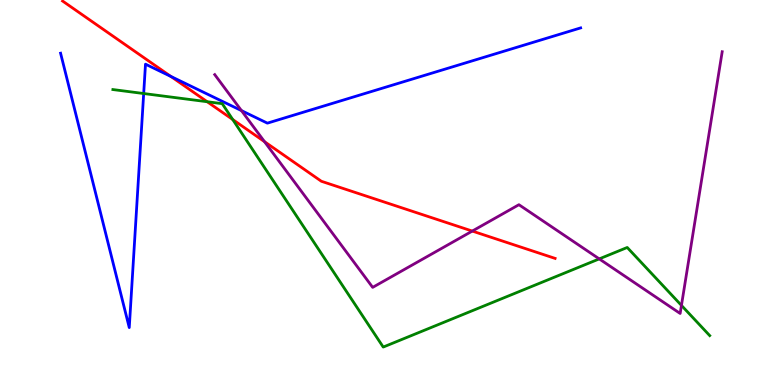[{'lines': ['blue', 'red'], 'intersections': [{'x': 2.2, 'y': 8.01}]}, {'lines': ['green', 'red'], 'intersections': [{'x': 2.67, 'y': 7.36}, {'x': 3.0, 'y': 6.9}]}, {'lines': ['purple', 'red'], 'intersections': [{'x': 3.41, 'y': 6.32}, {'x': 6.09, 'y': 4.0}]}, {'lines': ['blue', 'green'], 'intersections': [{'x': 1.85, 'y': 7.57}]}, {'lines': ['blue', 'purple'], 'intersections': [{'x': 3.12, 'y': 7.13}]}, {'lines': ['green', 'purple'], 'intersections': [{'x': 7.73, 'y': 3.28}, {'x': 8.79, 'y': 2.07}]}]